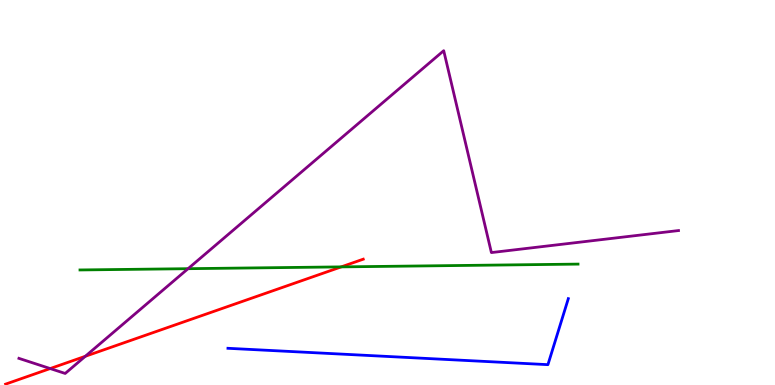[{'lines': ['blue', 'red'], 'intersections': []}, {'lines': ['green', 'red'], 'intersections': [{'x': 4.4, 'y': 3.07}]}, {'lines': ['purple', 'red'], 'intersections': [{'x': 0.648, 'y': 0.427}, {'x': 1.1, 'y': 0.746}]}, {'lines': ['blue', 'green'], 'intersections': []}, {'lines': ['blue', 'purple'], 'intersections': []}, {'lines': ['green', 'purple'], 'intersections': [{'x': 2.43, 'y': 3.02}]}]